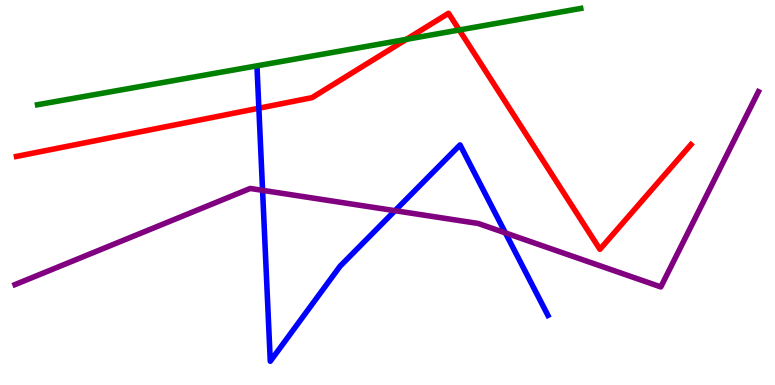[{'lines': ['blue', 'red'], 'intersections': [{'x': 3.34, 'y': 7.19}]}, {'lines': ['green', 'red'], 'intersections': [{'x': 5.24, 'y': 8.98}, {'x': 5.93, 'y': 9.22}]}, {'lines': ['purple', 'red'], 'intersections': []}, {'lines': ['blue', 'green'], 'intersections': []}, {'lines': ['blue', 'purple'], 'intersections': [{'x': 3.39, 'y': 5.06}, {'x': 5.1, 'y': 4.53}, {'x': 6.52, 'y': 3.95}]}, {'lines': ['green', 'purple'], 'intersections': []}]